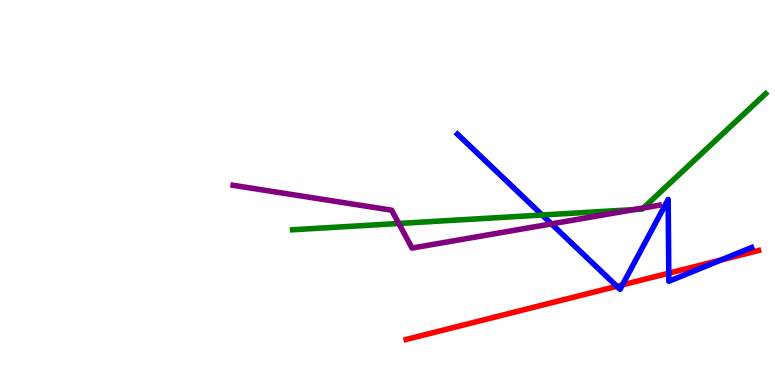[{'lines': ['blue', 'red'], 'intersections': [{'x': 7.96, 'y': 2.56}, {'x': 8.03, 'y': 2.6}, {'x': 8.63, 'y': 2.9}, {'x': 9.3, 'y': 3.25}]}, {'lines': ['green', 'red'], 'intersections': []}, {'lines': ['purple', 'red'], 'intersections': []}, {'lines': ['blue', 'green'], 'intersections': [{'x': 7.0, 'y': 4.42}]}, {'lines': ['blue', 'purple'], 'intersections': [{'x': 7.12, 'y': 4.18}]}, {'lines': ['green', 'purple'], 'intersections': [{'x': 5.15, 'y': 4.2}, {'x': 8.18, 'y': 4.56}, {'x': 8.3, 'y': 4.6}]}]